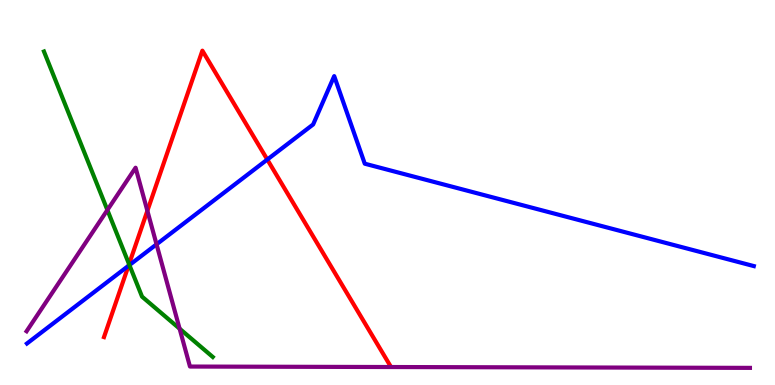[{'lines': ['blue', 'red'], 'intersections': [{'x': 1.66, 'y': 3.1}, {'x': 3.45, 'y': 5.86}]}, {'lines': ['green', 'red'], 'intersections': [{'x': 1.67, 'y': 3.14}]}, {'lines': ['purple', 'red'], 'intersections': [{'x': 1.9, 'y': 4.52}]}, {'lines': ['blue', 'green'], 'intersections': [{'x': 1.67, 'y': 3.11}]}, {'lines': ['blue', 'purple'], 'intersections': [{'x': 2.02, 'y': 3.65}]}, {'lines': ['green', 'purple'], 'intersections': [{'x': 1.39, 'y': 4.54}, {'x': 2.32, 'y': 1.46}]}]